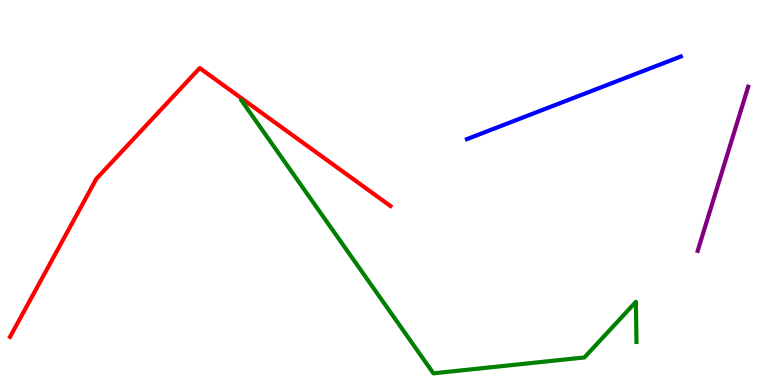[{'lines': ['blue', 'red'], 'intersections': []}, {'lines': ['green', 'red'], 'intersections': []}, {'lines': ['purple', 'red'], 'intersections': []}, {'lines': ['blue', 'green'], 'intersections': []}, {'lines': ['blue', 'purple'], 'intersections': []}, {'lines': ['green', 'purple'], 'intersections': []}]